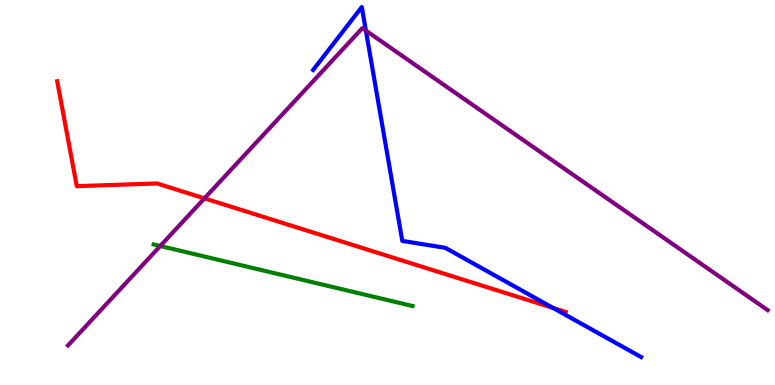[{'lines': ['blue', 'red'], 'intersections': [{'x': 7.14, 'y': 2.0}]}, {'lines': ['green', 'red'], 'intersections': []}, {'lines': ['purple', 'red'], 'intersections': [{'x': 2.64, 'y': 4.85}]}, {'lines': ['blue', 'green'], 'intersections': []}, {'lines': ['blue', 'purple'], 'intersections': [{'x': 4.72, 'y': 9.21}]}, {'lines': ['green', 'purple'], 'intersections': [{'x': 2.07, 'y': 3.61}]}]